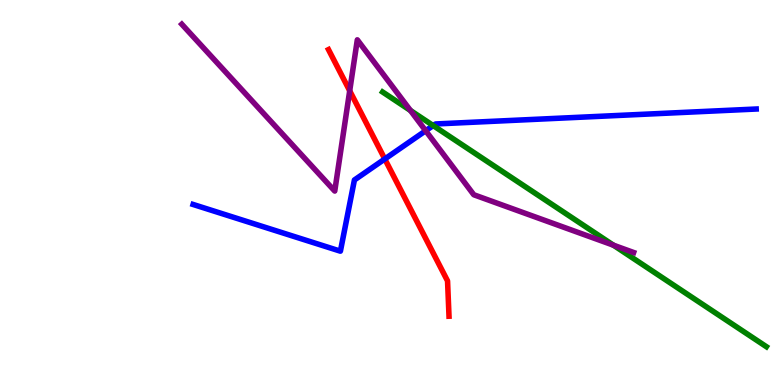[{'lines': ['blue', 'red'], 'intersections': [{'x': 4.97, 'y': 5.87}]}, {'lines': ['green', 'red'], 'intersections': []}, {'lines': ['purple', 'red'], 'intersections': [{'x': 4.51, 'y': 7.64}]}, {'lines': ['blue', 'green'], 'intersections': [{'x': 5.59, 'y': 6.74}]}, {'lines': ['blue', 'purple'], 'intersections': [{'x': 5.49, 'y': 6.6}]}, {'lines': ['green', 'purple'], 'intersections': [{'x': 5.3, 'y': 7.13}, {'x': 7.92, 'y': 3.63}]}]